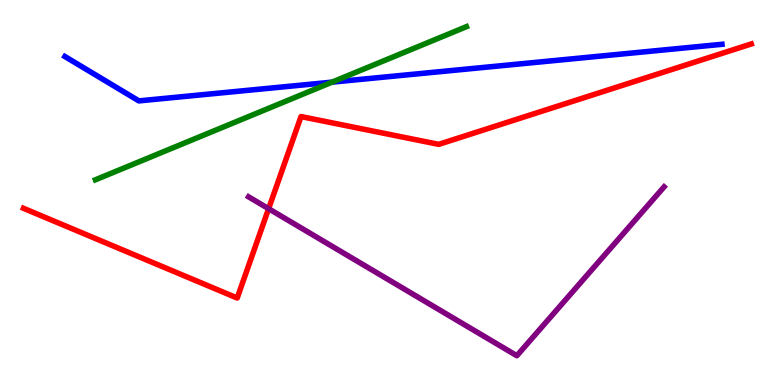[{'lines': ['blue', 'red'], 'intersections': []}, {'lines': ['green', 'red'], 'intersections': []}, {'lines': ['purple', 'red'], 'intersections': [{'x': 3.47, 'y': 4.58}]}, {'lines': ['blue', 'green'], 'intersections': [{'x': 4.28, 'y': 7.87}]}, {'lines': ['blue', 'purple'], 'intersections': []}, {'lines': ['green', 'purple'], 'intersections': []}]